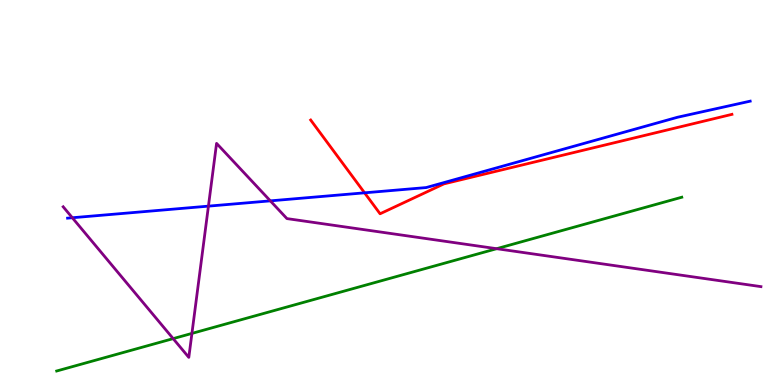[{'lines': ['blue', 'red'], 'intersections': [{'x': 4.7, 'y': 4.99}]}, {'lines': ['green', 'red'], 'intersections': []}, {'lines': ['purple', 'red'], 'intersections': []}, {'lines': ['blue', 'green'], 'intersections': []}, {'lines': ['blue', 'purple'], 'intersections': [{'x': 0.933, 'y': 4.34}, {'x': 2.69, 'y': 4.65}, {'x': 3.49, 'y': 4.78}]}, {'lines': ['green', 'purple'], 'intersections': [{'x': 2.23, 'y': 1.2}, {'x': 2.48, 'y': 1.34}, {'x': 6.41, 'y': 3.54}]}]